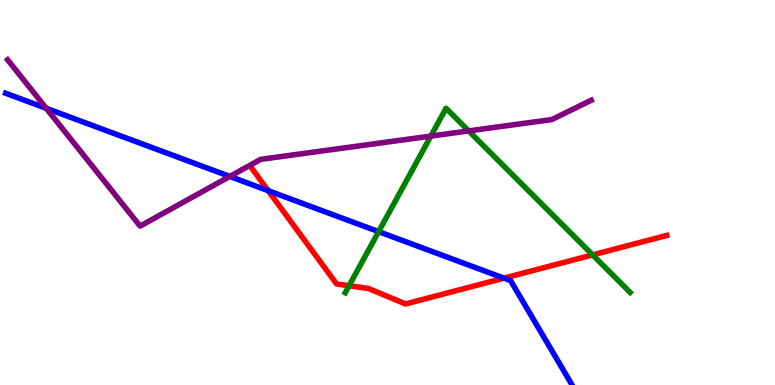[{'lines': ['blue', 'red'], 'intersections': [{'x': 3.46, 'y': 5.05}, {'x': 6.5, 'y': 2.78}]}, {'lines': ['green', 'red'], 'intersections': [{'x': 4.5, 'y': 2.58}, {'x': 7.65, 'y': 3.38}]}, {'lines': ['purple', 'red'], 'intersections': []}, {'lines': ['blue', 'green'], 'intersections': [{'x': 4.89, 'y': 3.98}]}, {'lines': ['blue', 'purple'], 'intersections': [{'x': 0.597, 'y': 7.19}, {'x': 2.97, 'y': 5.42}]}, {'lines': ['green', 'purple'], 'intersections': [{'x': 5.56, 'y': 6.47}, {'x': 6.05, 'y': 6.6}]}]